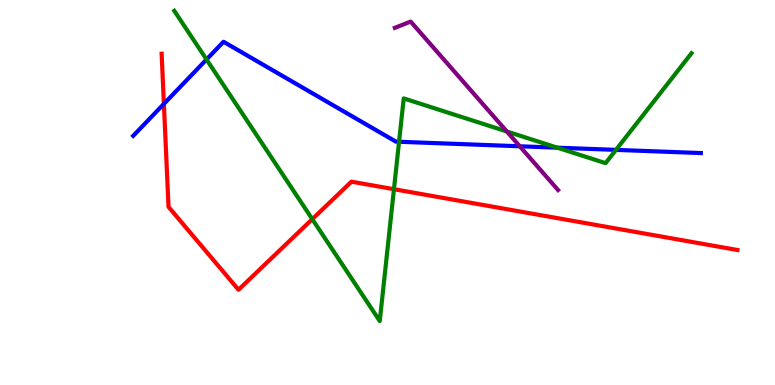[{'lines': ['blue', 'red'], 'intersections': [{'x': 2.11, 'y': 7.3}]}, {'lines': ['green', 'red'], 'intersections': [{'x': 4.03, 'y': 4.31}, {'x': 5.08, 'y': 5.09}]}, {'lines': ['purple', 'red'], 'intersections': []}, {'lines': ['blue', 'green'], 'intersections': [{'x': 2.66, 'y': 8.46}, {'x': 5.15, 'y': 6.32}, {'x': 7.19, 'y': 6.16}, {'x': 7.95, 'y': 6.11}]}, {'lines': ['blue', 'purple'], 'intersections': [{'x': 6.71, 'y': 6.2}]}, {'lines': ['green', 'purple'], 'intersections': [{'x': 6.54, 'y': 6.58}]}]